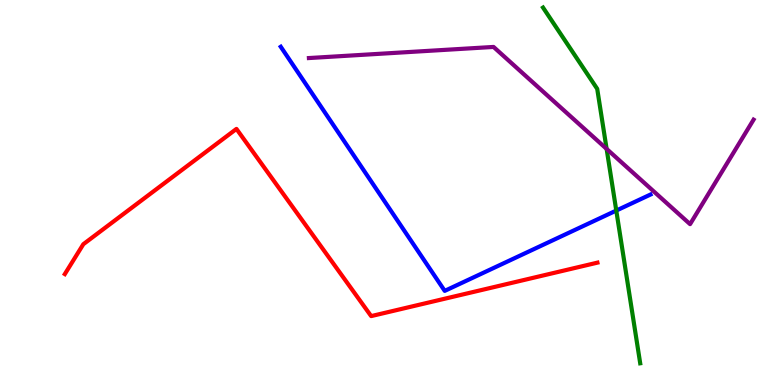[{'lines': ['blue', 'red'], 'intersections': []}, {'lines': ['green', 'red'], 'intersections': []}, {'lines': ['purple', 'red'], 'intersections': []}, {'lines': ['blue', 'green'], 'intersections': [{'x': 7.95, 'y': 4.53}]}, {'lines': ['blue', 'purple'], 'intersections': []}, {'lines': ['green', 'purple'], 'intersections': [{'x': 7.83, 'y': 6.13}]}]